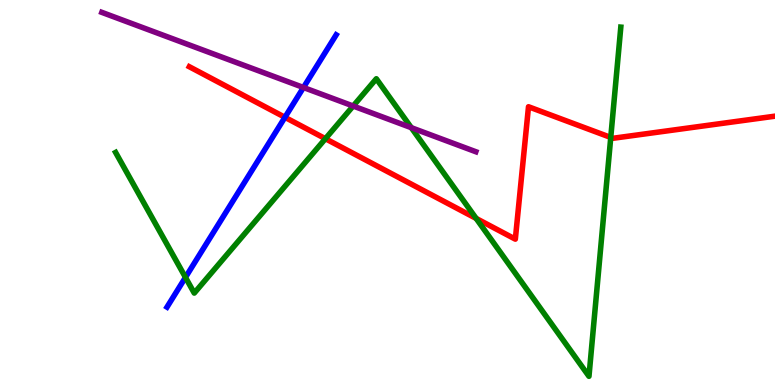[{'lines': ['blue', 'red'], 'intersections': [{'x': 3.68, 'y': 6.95}]}, {'lines': ['green', 'red'], 'intersections': [{'x': 4.2, 'y': 6.4}, {'x': 6.14, 'y': 4.33}, {'x': 7.88, 'y': 6.43}]}, {'lines': ['purple', 'red'], 'intersections': []}, {'lines': ['blue', 'green'], 'intersections': [{'x': 2.39, 'y': 2.8}]}, {'lines': ['blue', 'purple'], 'intersections': [{'x': 3.92, 'y': 7.73}]}, {'lines': ['green', 'purple'], 'intersections': [{'x': 4.56, 'y': 7.25}, {'x': 5.31, 'y': 6.68}]}]